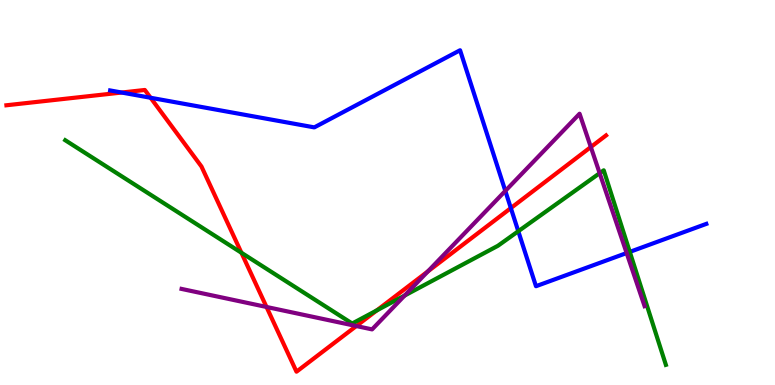[{'lines': ['blue', 'red'], 'intersections': [{'x': 1.57, 'y': 7.6}, {'x': 1.94, 'y': 7.46}, {'x': 6.59, 'y': 4.6}]}, {'lines': ['green', 'red'], 'intersections': [{'x': 3.11, 'y': 3.44}, {'x': 4.86, 'y': 1.94}]}, {'lines': ['purple', 'red'], 'intersections': [{'x': 3.44, 'y': 2.03}, {'x': 4.6, 'y': 1.53}, {'x': 5.52, 'y': 2.95}, {'x': 7.62, 'y': 6.18}]}, {'lines': ['blue', 'green'], 'intersections': [{'x': 6.69, 'y': 3.99}, {'x': 8.13, 'y': 3.46}]}, {'lines': ['blue', 'purple'], 'intersections': [{'x': 6.52, 'y': 5.04}, {'x': 8.09, 'y': 3.43}]}, {'lines': ['green', 'purple'], 'intersections': [{'x': 5.22, 'y': 2.32}, {'x': 7.74, 'y': 5.5}]}]